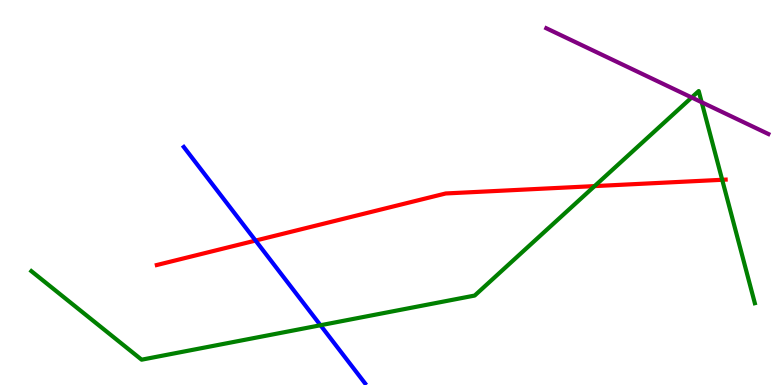[{'lines': ['blue', 'red'], 'intersections': [{'x': 3.3, 'y': 3.75}]}, {'lines': ['green', 'red'], 'intersections': [{'x': 7.67, 'y': 5.17}, {'x': 9.32, 'y': 5.33}]}, {'lines': ['purple', 'red'], 'intersections': []}, {'lines': ['blue', 'green'], 'intersections': [{'x': 4.14, 'y': 1.55}]}, {'lines': ['blue', 'purple'], 'intersections': []}, {'lines': ['green', 'purple'], 'intersections': [{'x': 8.92, 'y': 7.47}, {'x': 9.05, 'y': 7.34}]}]